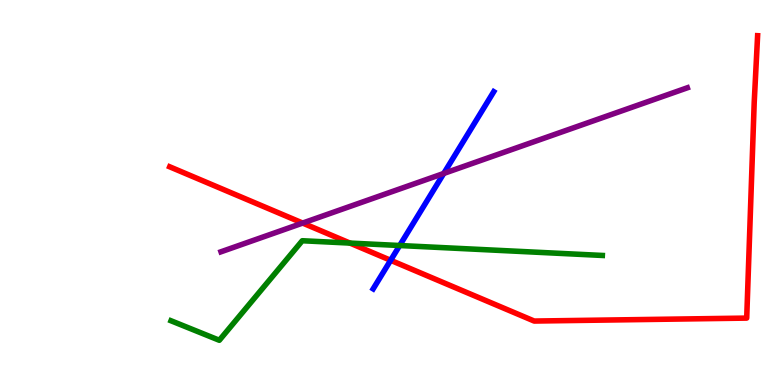[{'lines': ['blue', 'red'], 'intersections': [{'x': 5.04, 'y': 3.24}]}, {'lines': ['green', 'red'], 'intersections': [{'x': 4.52, 'y': 3.69}]}, {'lines': ['purple', 'red'], 'intersections': [{'x': 3.91, 'y': 4.21}]}, {'lines': ['blue', 'green'], 'intersections': [{'x': 5.16, 'y': 3.62}]}, {'lines': ['blue', 'purple'], 'intersections': [{'x': 5.73, 'y': 5.49}]}, {'lines': ['green', 'purple'], 'intersections': []}]